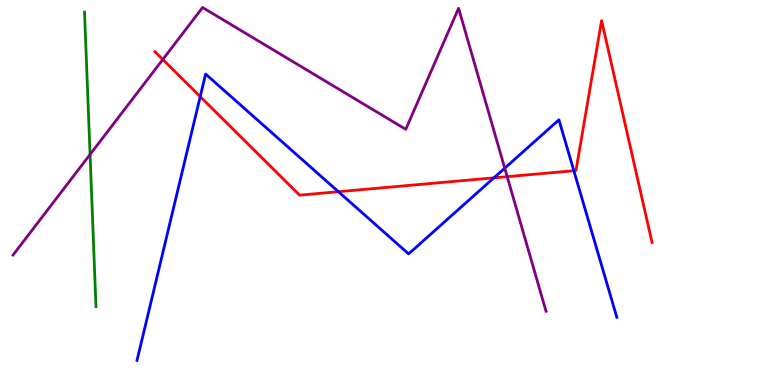[{'lines': ['blue', 'red'], 'intersections': [{'x': 2.58, 'y': 7.49}, {'x': 4.37, 'y': 5.02}, {'x': 6.37, 'y': 5.38}, {'x': 7.4, 'y': 5.57}]}, {'lines': ['green', 'red'], 'intersections': []}, {'lines': ['purple', 'red'], 'intersections': [{'x': 2.1, 'y': 8.46}, {'x': 6.54, 'y': 5.41}]}, {'lines': ['blue', 'green'], 'intersections': []}, {'lines': ['blue', 'purple'], 'intersections': [{'x': 6.51, 'y': 5.63}]}, {'lines': ['green', 'purple'], 'intersections': [{'x': 1.16, 'y': 5.99}]}]